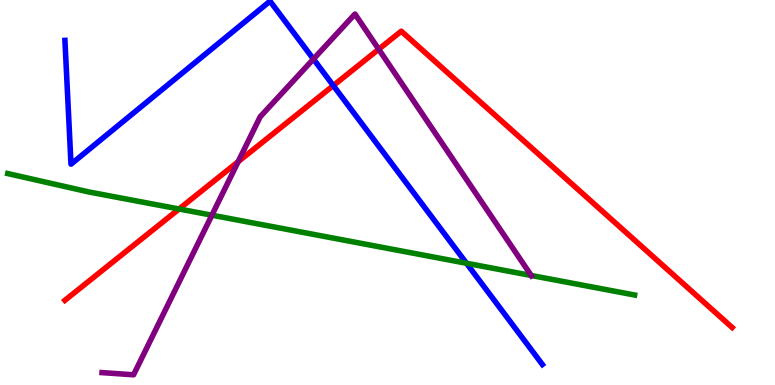[{'lines': ['blue', 'red'], 'intersections': [{'x': 4.3, 'y': 7.78}]}, {'lines': ['green', 'red'], 'intersections': [{'x': 2.31, 'y': 4.57}]}, {'lines': ['purple', 'red'], 'intersections': [{'x': 3.07, 'y': 5.8}, {'x': 4.89, 'y': 8.72}]}, {'lines': ['blue', 'green'], 'intersections': [{'x': 6.02, 'y': 3.16}]}, {'lines': ['blue', 'purple'], 'intersections': [{'x': 4.04, 'y': 8.47}]}, {'lines': ['green', 'purple'], 'intersections': [{'x': 2.73, 'y': 4.41}, {'x': 6.85, 'y': 2.84}]}]